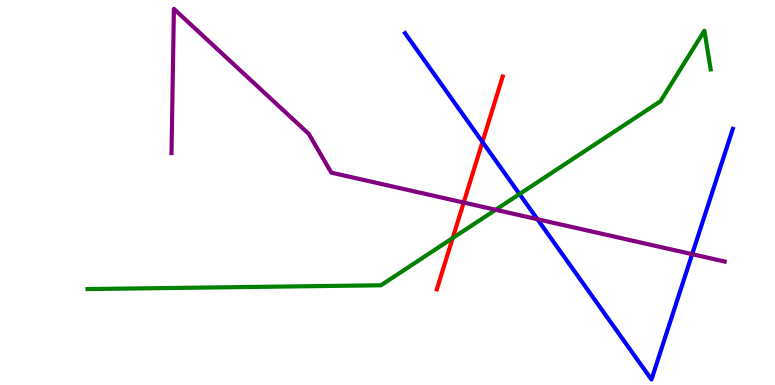[{'lines': ['blue', 'red'], 'intersections': [{'x': 6.23, 'y': 6.31}]}, {'lines': ['green', 'red'], 'intersections': [{'x': 5.84, 'y': 3.82}]}, {'lines': ['purple', 'red'], 'intersections': [{'x': 5.98, 'y': 4.74}]}, {'lines': ['blue', 'green'], 'intersections': [{'x': 6.7, 'y': 4.96}]}, {'lines': ['blue', 'purple'], 'intersections': [{'x': 6.93, 'y': 4.31}, {'x': 8.93, 'y': 3.4}]}, {'lines': ['green', 'purple'], 'intersections': [{'x': 6.4, 'y': 4.55}]}]